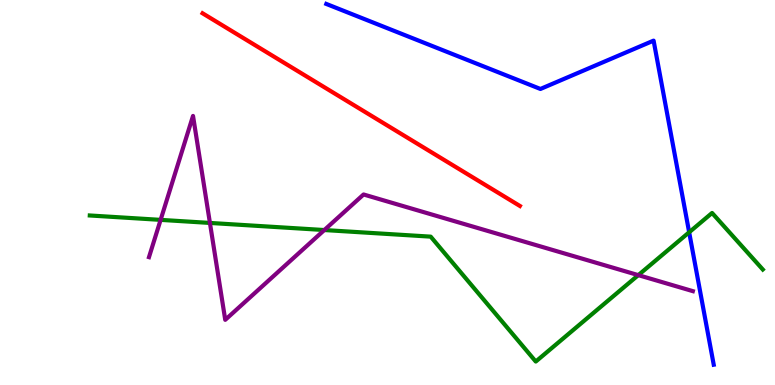[{'lines': ['blue', 'red'], 'intersections': []}, {'lines': ['green', 'red'], 'intersections': []}, {'lines': ['purple', 'red'], 'intersections': []}, {'lines': ['blue', 'green'], 'intersections': [{'x': 8.89, 'y': 3.97}]}, {'lines': ['blue', 'purple'], 'intersections': []}, {'lines': ['green', 'purple'], 'intersections': [{'x': 2.07, 'y': 4.29}, {'x': 2.71, 'y': 4.21}, {'x': 4.18, 'y': 4.02}, {'x': 8.24, 'y': 2.85}]}]